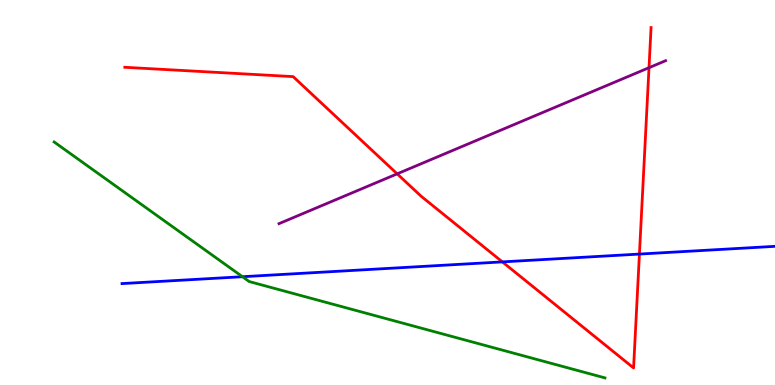[{'lines': ['blue', 'red'], 'intersections': [{'x': 6.48, 'y': 3.2}, {'x': 8.25, 'y': 3.4}]}, {'lines': ['green', 'red'], 'intersections': []}, {'lines': ['purple', 'red'], 'intersections': [{'x': 5.12, 'y': 5.48}, {'x': 8.37, 'y': 8.24}]}, {'lines': ['blue', 'green'], 'intersections': [{'x': 3.13, 'y': 2.81}]}, {'lines': ['blue', 'purple'], 'intersections': []}, {'lines': ['green', 'purple'], 'intersections': []}]